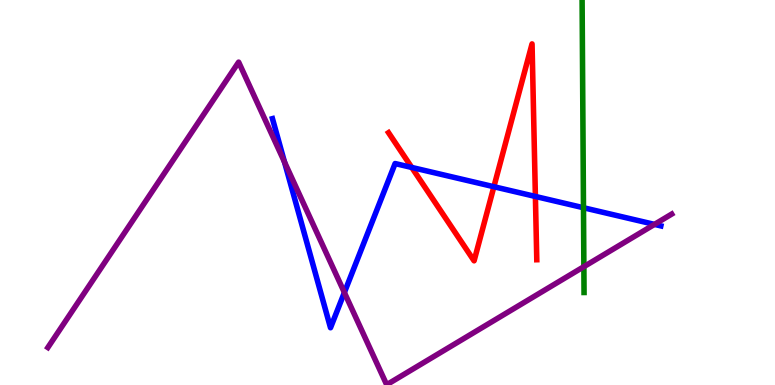[{'lines': ['blue', 'red'], 'intersections': [{'x': 5.31, 'y': 5.65}, {'x': 6.37, 'y': 5.15}, {'x': 6.91, 'y': 4.9}]}, {'lines': ['green', 'red'], 'intersections': []}, {'lines': ['purple', 'red'], 'intersections': []}, {'lines': ['blue', 'green'], 'intersections': [{'x': 7.53, 'y': 4.6}]}, {'lines': ['blue', 'purple'], 'intersections': [{'x': 3.67, 'y': 5.79}, {'x': 4.44, 'y': 2.4}, {'x': 8.44, 'y': 4.17}]}, {'lines': ['green', 'purple'], 'intersections': [{'x': 7.53, 'y': 3.07}]}]